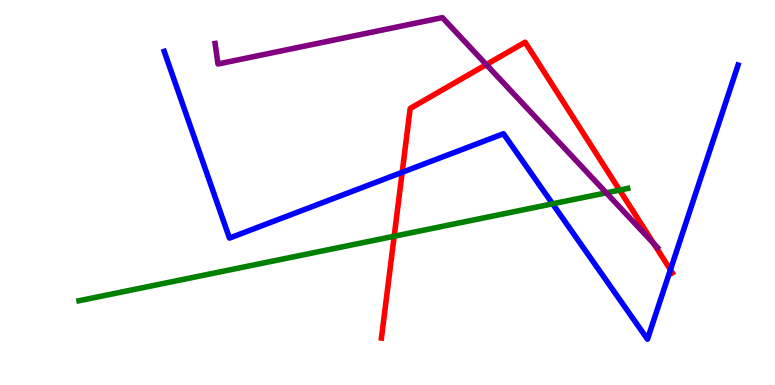[{'lines': ['blue', 'red'], 'intersections': [{'x': 5.19, 'y': 5.52}, {'x': 8.65, 'y': 2.99}]}, {'lines': ['green', 'red'], 'intersections': [{'x': 5.09, 'y': 3.86}, {'x': 7.99, 'y': 5.06}]}, {'lines': ['purple', 'red'], 'intersections': [{'x': 6.28, 'y': 8.32}, {'x': 8.43, 'y': 3.67}]}, {'lines': ['blue', 'green'], 'intersections': [{'x': 7.13, 'y': 4.71}]}, {'lines': ['blue', 'purple'], 'intersections': []}, {'lines': ['green', 'purple'], 'intersections': [{'x': 7.82, 'y': 4.99}]}]